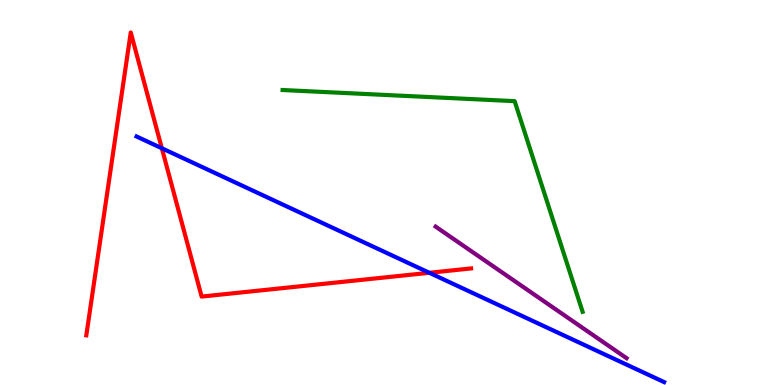[{'lines': ['blue', 'red'], 'intersections': [{'x': 2.09, 'y': 6.15}, {'x': 5.54, 'y': 2.91}]}, {'lines': ['green', 'red'], 'intersections': []}, {'lines': ['purple', 'red'], 'intersections': []}, {'lines': ['blue', 'green'], 'intersections': []}, {'lines': ['blue', 'purple'], 'intersections': []}, {'lines': ['green', 'purple'], 'intersections': []}]